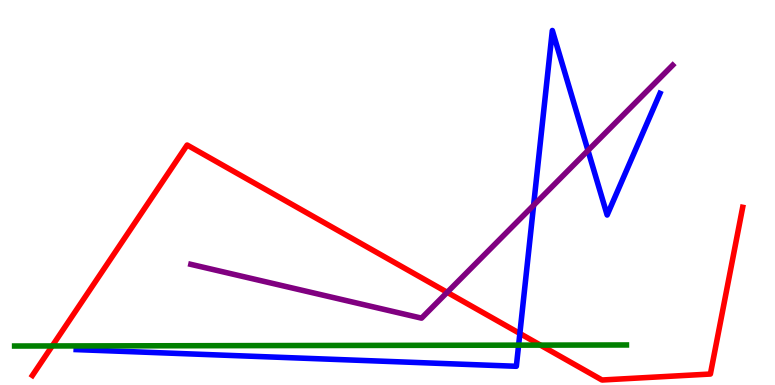[{'lines': ['blue', 'red'], 'intersections': [{'x': 6.71, 'y': 1.34}]}, {'lines': ['green', 'red'], 'intersections': [{'x': 0.674, 'y': 1.01}, {'x': 6.97, 'y': 1.04}]}, {'lines': ['purple', 'red'], 'intersections': [{'x': 5.77, 'y': 2.41}]}, {'lines': ['blue', 'green'], 'intersections': [{'x': 6.69, 'y': 1.03}]}, {'lines': ['blue', 'purple'], 'intersections': [{'x': 6.89, 'y': 4.67}, {'x': 7.59, 'y': 6.09}]}, {'lines': ['green', 'purple'], 'intersections': []}]